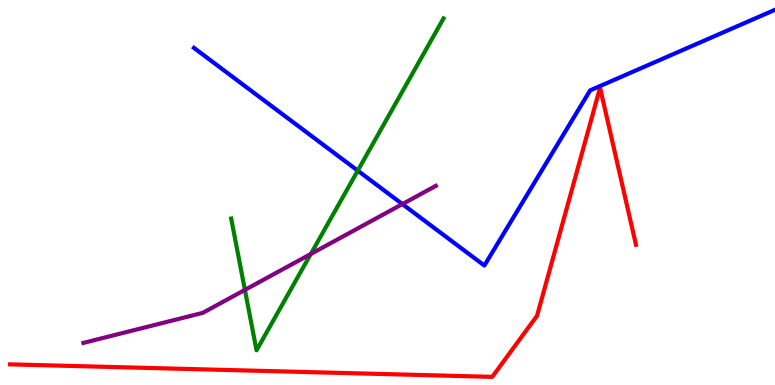[{'lines': ['blue', 'red'], 'intersections': []}, {'lines': ['green', 'red'], 'intersections': []}, {'lines': ['purple', 'red'], 'intersections': []}, {'lines': ['blue', 'green'], 'intersections': [{'x': 4.62, 'y': 5.57}]}, {'lines': ['blue', 'purple'], 'intersections': [{'x': 5.19, 'y': 4.7}]}, {'lines': ['green', 'purple'], 'intersections': [{'x': 3.16, 'y': 2.47}, {'x': 4.01, 'y': 3.4}]}]